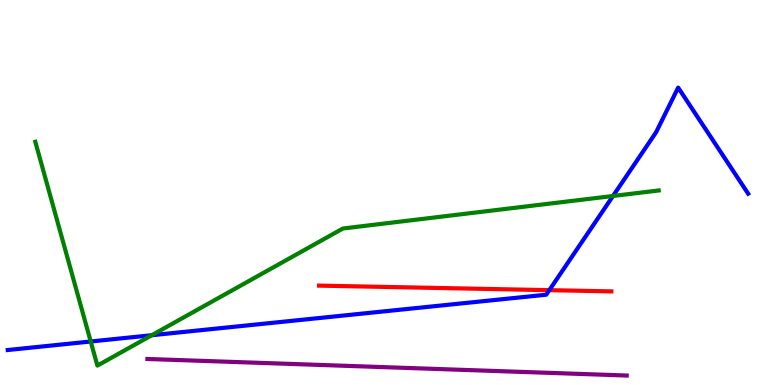[{'lines': ['blue', 'red'], 'intersections': [{'x': 7.09, 'y': 2.46}]}, {'lines': ['green', 'red'], 'intersections': []}, {'lines': ['purple', 'red'], 'intersections': []}, {'lines': ['blue', 'green'], 'intersections': [{'x': 1.17, 'y': 1.13}, {'x': 1.96, 'y': 1.29}, {'x': 7.91, 'y': 4.91}]}, {'lines': ['blue', 'purple'], 'intersections': []}, {'lines': ['green', 'purple'], 'intersections': []}]